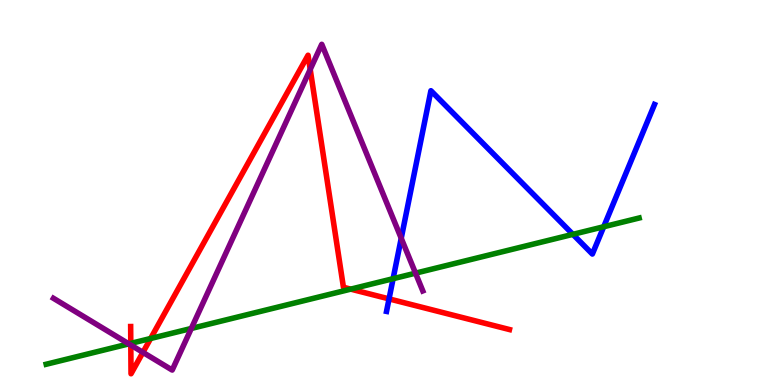[{'lines': ['blue', 'red'], 'intersections': [{'x': 5.02, 'y': 2.24}]}, {'lines': ['green', 'red'], 'intersections': [{'x': 1.69, 'y': 1.08}, {'x': 1.94, 'y': 1.21}, {'x': 4.53, 'y': 2.49}]}, {'lines': ['purple', 'red'], 'intersections': [{'x': 1.69, 'y': 1.04}, {'x': 1.84, 'y': 0.848}, {'x': 4.0, 'y': 8.2}]}, {'lines': ['blue', 'green'], 'intersections': [{'x': 5.07, 'y': 2.76}, {'x': 7.39, 'y': 3.91}, {'x': 7.79, 'y': 4.11}]}, {'lines': ['blue', 'purple'], 'intersections': [{'x': 5.18, 'y': 3.81}]}, {'lines': ['green', 'purple'], 'intersections': [{'x': 1.66, 'y': 1.07}, {'x': 2.47, 'y': 1.47}, {'x': 5.36, 'y': 2.9}]}]